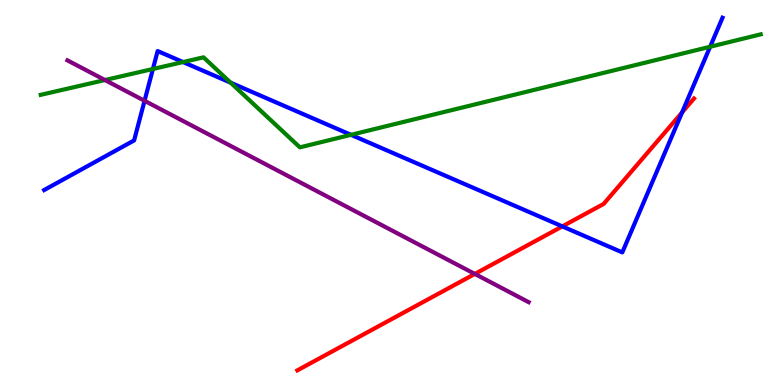[{'lines': ['blue', 'red'], 'intersections': [{'x': 7.26, 'y': 4.12}, {'x': 8.8, 'y': 7.08}]}, {'lines': ['green', 'red'], 'intersections': []}, {'lines': ['purple', 'red'], 'intersections': [{'x': 6.13, 'y': 2.89}]}, {'lines': ['blue', 'green'], 'intersections': [{'x': 1.97, 'y': 8.21}, {'x': 2.36, 'y': 8.39}, {'x': 2.98, 'y': 7.85}, {'x': 4.53, 'y': 6.5}, {'x': 9.16, 'y': 8.79}]}, {'lines': ['blue', 'purple'], 'intersections': [{'x': 1.87, 'y': 7.38}]}, {'lines': ['green', 'purple'], 'intersections': [{'x': 1.35, 'y': 7.92}]}]